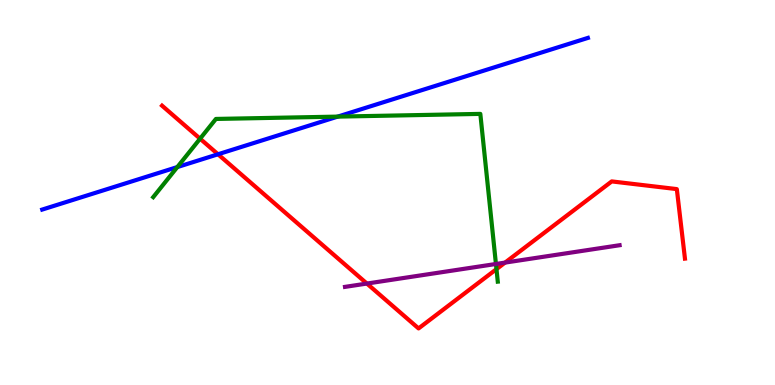[{'lines': ['blue', 'red'], 'intersections': [{'x': 2.81, 'y': 5.99}]}, {'lines': ['green', 'red'], 'intersections': [{'x': 2.58, 'y': 6.4}, {'x': 6.41, 'y': 3.01}]}, {'lines': ['purple', 'red'], 'intersections': [{'x': 4.73, 'y': 2.63}, {'x': 6.52, 'y': 3.18}]}, {'lines': ['blue', 'green'], 'intersections': [{'x': 2.29, 'y': 5.66}, {'x': 4.36, 'y': 6.97}]}, {'lines': ['blue', 'purple'], 'intersections': []}, {'lines': ['green', 'purple'], 'intersections': [{'x': 6.4, 'y': 3.14}]}]